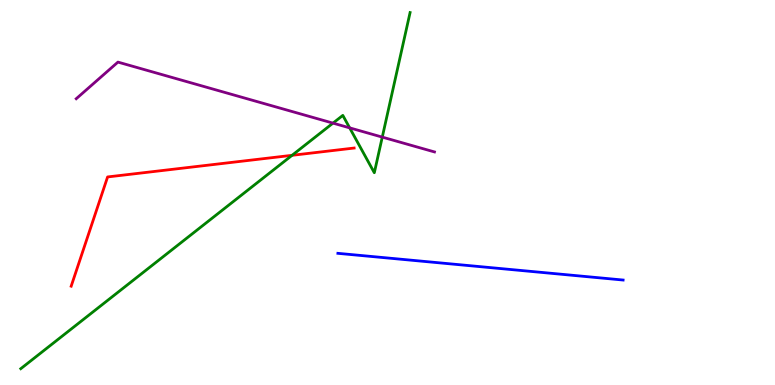[{'lines': ['blue', 'red'], 'intersections': []}, {'lines': ['green', 'red'], 'intersections': [{'x': 3.77, 'y': 5.97}]}, {'lines': ['purple', 'red'], 'intersections': []}, {'lines': ['blue', 'green'], 'intersections': []}, {'lines': ['blue', 'purple'], 'intersections': []}, {'lines': ['green', 'purple'], 'intersections': [{'x': 4.3, 'y': 6.8}, {'x': 4.51, 'y': 6.68}, {'x': 4.93, 'y': 6.44}]}]